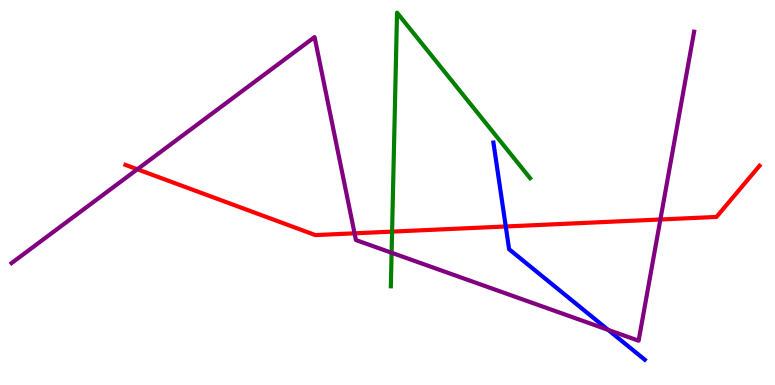[{'lines': ['blue', 'red'], 'intersections': [{'x': 6.53, 'y': 4.12}]}, {'lines': ['green', 'red'], 'intersections': [{'x': 5.06, 'y': 3.98}]}, {'lines': ['purple', 'red'], 'intersections': [{'x': 1.77, 'y': 5.6}, {'x': 4.58, 'y': 3.94}, {'x': 8.52, 'y': 4.3}]}, {'lines': ['blue', 'green'], 'intersections': []}, {'lines': ['blue', 'purple'], 'intersections': [{'x': 7.85, 'y': 1.43}]}, {'lines': ['green', 'purple'], 'intersections': [{'x': 5.05, 'y': 3.43}]}]